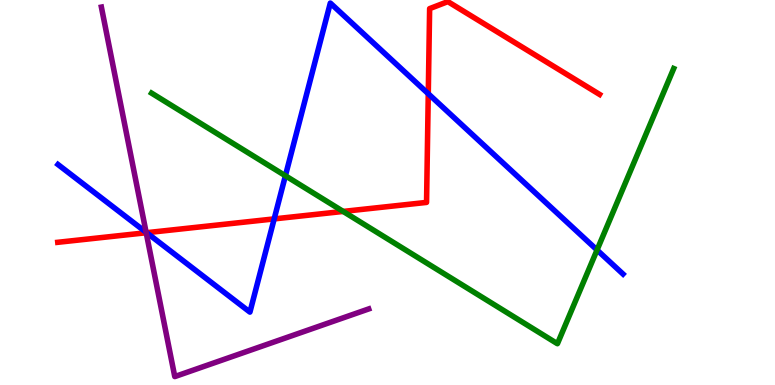[{'lines': ['blue', 'red'], 'intersections': [{'x': 1.89, 'y': 3.96}, {'x': 3.54, 'y': 4.31}, {'x': 5.53, 'y': 7.56}]}, {'lines': ['green', 'red'], 'intersections': [{'x': 4.43, 'y': 4.51}]}, {'lines': ['purple', 'red'], 'intersections': [{'x': 1.89, 'y': 3.95}]}, {'lines': ['blue', 'green'], 'intersections': [{'x': 3.68, 'y': 5.43}, {'x': 7.7, 'y': 3.51}]}, {'lines': ['blue', 'purple'], 'intersections': [{'x': 1.89, 'y': 3.97}]}, {'lines': ['green', 'purple'], 'intersections': []}]